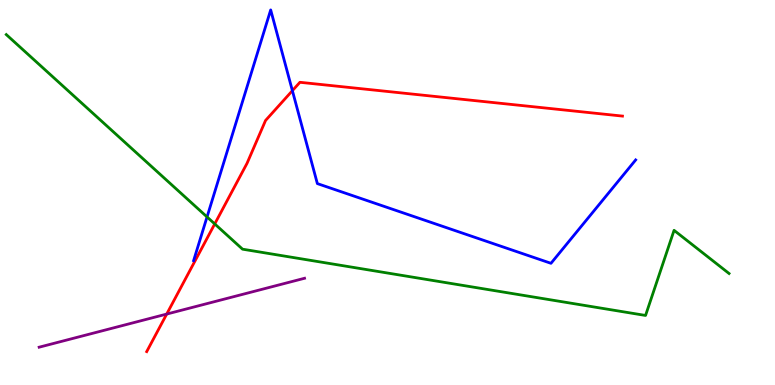[{'lines': ['blue', 'red'], 'intersections': [{'x': 3.77, 'y': 7.65}]}, {'lines': ['green', 'red'], 'intersections': [{'x': 2.77, 'y': 4.18}]}, {'lines': ['purple', 'red'], 'intersections': [{'x': 2.15, 'y': 1.84}]}, {'lines': ['blue', 'green'], 'intersections': [{'x': 2.67, 'y': 4.37}]}, {'lines': ['blue', 'purple'], 'intersections': []}, {'lines': ['green', 'purple'], 'intersections': []}]